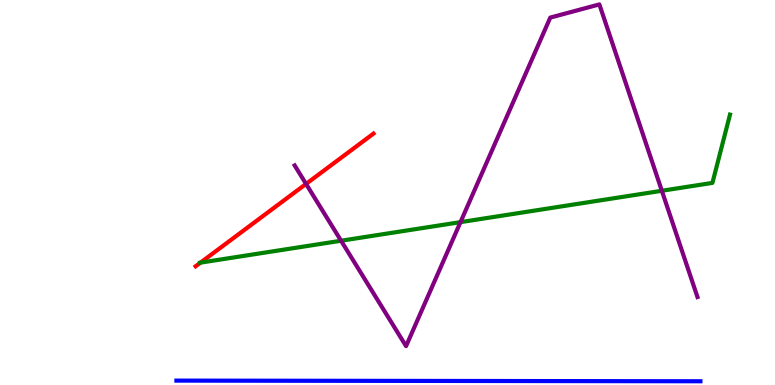[{'lines': ['blue', 'red'], 'intersections': []}, {'lines': ['green', 'red'], 'intersections': [{'x': 2.59, 'y': 3.18}]}, {'lines': ['purple', 'red'], 'intersections': [{'x': 3.95, 'y': 5.22}]}, {'lines': ['blue', 'green'], 'intersections': []}, {'lines': ['blue', 'purple'], 'intersections': []}, {'lines': ['green', 'purple'], 'intersections': [{'x': 4.4, 'y': 3.75}, {'x': 5.94, 'y': 4.23}, {'x': 8.54, 'y': 5.04}]}]